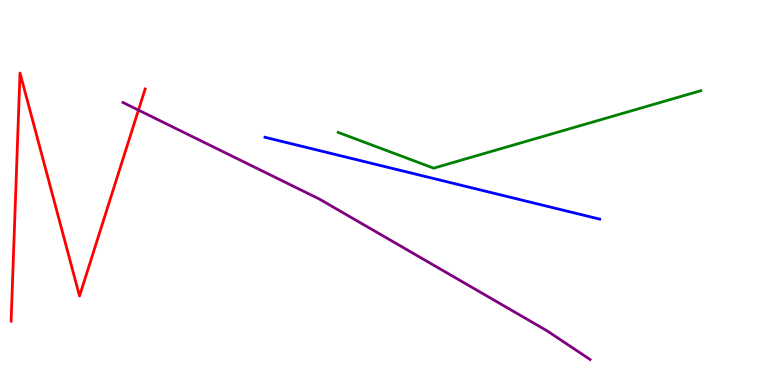[{'lines': ['blue', 'red'], 'intersections': []}, {'lines': ['green', 'red'], 'intersections': []}, {'lines': ['purple', 'red'], 'intersections': [{'x': 1.79, 'y': 7.14}]}, {'lines': ['blue', 'green'], 'intersections': []}, {'lines': ['blue', 'purple'], 'intersections': []}, {'lines': ['green', 'purple'], 'intersections': []}]